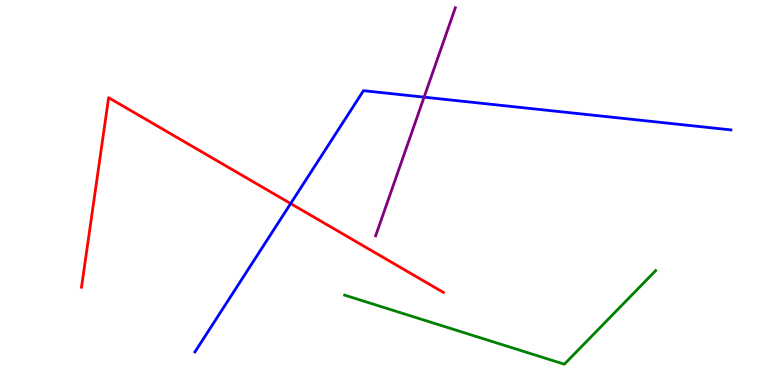[{'lines': ['blue', 'red'], 'intersections': [{'x': 3.75, 'y': 4.71}]}, {'lines': ['green', 'red'], 'intersections': []}, {'lines': ['purple', 'red'], 'intersections': []}, {'lines': ['blue', 'green'], 'intersections': []}, {'lines': ['blue', 'purple'], 'intersections': [{'x': 5.47, 'y': 7.48}]}, {'lines': ['green', 'purple'], 'intersections': []}]